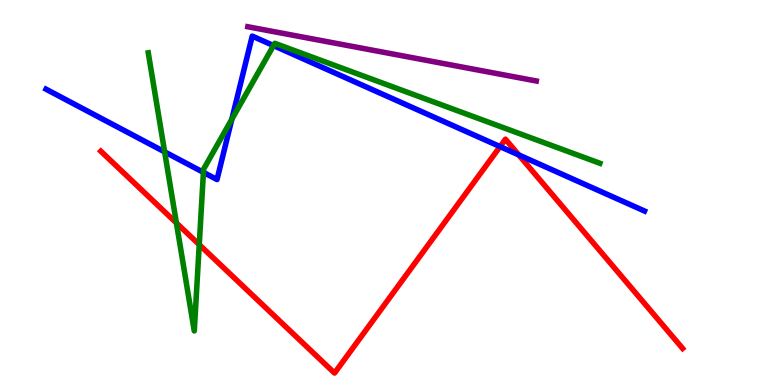[{'lines': ['blue', 'red'], 'intersections': [{'x': 6.45, 'y': 6.19}, {'x': 6.69, 'y': 5.98}]}, {'lines': ['green', 'red'], 'intersections': [{'x': 2.28, 'y': 4.21}, {'x': 2.57, 'y': 3.65}]}, {'lines': ['purple', 'red'], 'intersections': []}, {'lines': ['blue', 'green'], 'intersections': [{'x': 2.12, 'y': 6.06}, {'x': 2.62, 'y': 5.52}, {'x': 2.99, 'y': 6.9}, {'x': 3.53, 'y': 8.82}]}, {'lines': ['blue', 'purple'], 'intersections': []}, {'lines': ['green', 'purple'], 'intersections': []}]